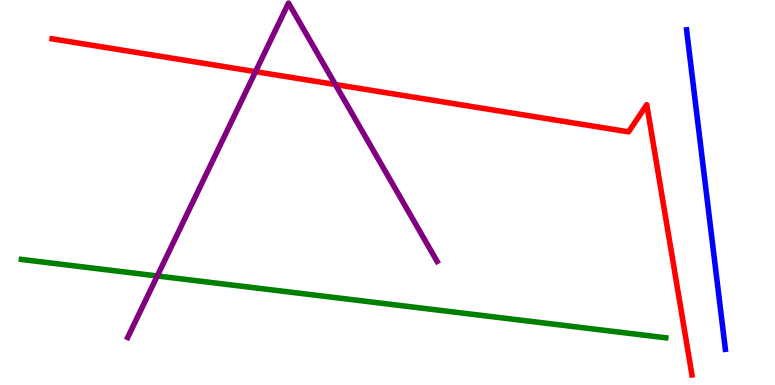[{'lines': ['blue', 'red'], 'intersections': []}, {'lines': ['green', 'red'], 'intersections': []}, {'lines': ['purple', 'red'], 'intersections': [{'x': 3.3, 'y': 8.14}, {'x': 4.33, 'y': 7.8}]}, {'lines': ['blue', 'green'], 'intersections': []}, {'lines': ['blue', 'purple'], 'intersections': []}, {'lines': ['green', 'purple'], 'intersections': [{'x': 2.03, 'y': 2.83}]}]